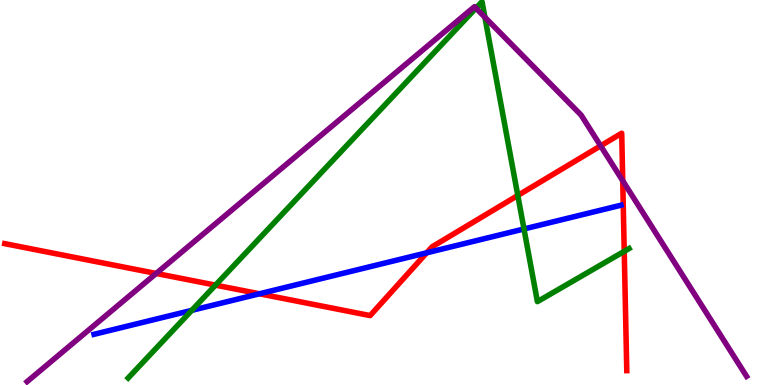[{'lines': ['blue', 'red'], 'intersections': [{'x': 3.35, 'y': 2.37}, {'x': 5.51, 'y': 3.43}]}, {'lines': ['green', 'red'], 'intersections': [{'x': 2.78, 'y': 2.59}, {'x': 6.68, 'y': 4.92}, {'x': 8.05, 'y': 3.47}]}, {'lines': ['purple', 'red'], 'intersections': [{'x': 2.02, 'y': 2.9}, {'x': 7.75, 'y': 6.21}, {'x': 8.04, 'y': 5.31}]}, {'lines': ['blue', 'green'], 'intersections': [{'x': 2.47, 'y': 1.94}, {'x': 6.76, 'y': 4.05}]}, {'lines': ['blue', 'purple'], 'intersections': []}, {'lines': ['green', 'purple'], 'intersections': [{'x': 6.14, 'y': 9.79}, {'x': 6.26, 'y': 9.55}]}]